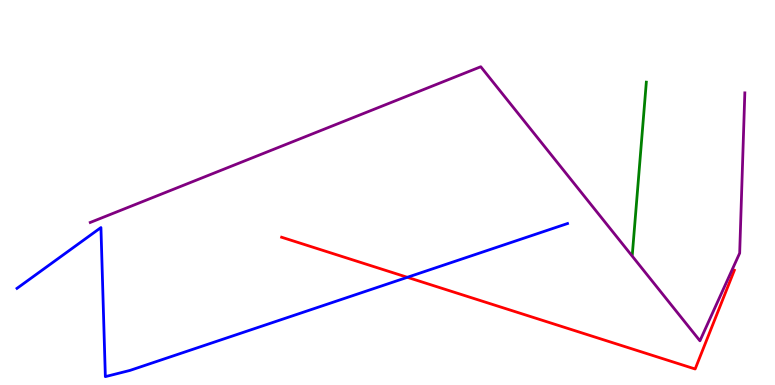[{'lines': ['blue', 'red'], 'intersections': [{'x': 5.26, 'y': 2.8}]}, {'lines': ['green', 'red'], 'intersections': []}, {'lines': ['purple', 'red'], 'intersections': []}, {'lines': ['blue', 'green'], 'intersections': []}, {'lines': ['blue', 'purple'], 'intersections': []}, {'lines': ['green', 'purple'], 'intersections': []}]